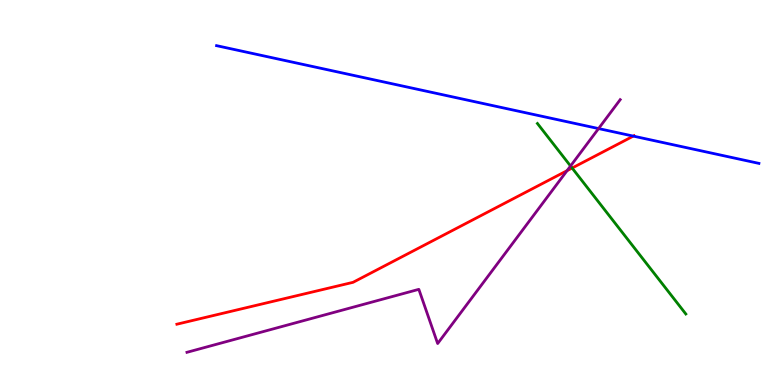[{'lines': ['blue', 'red'], 'intersections': [{'x': 8.17, 'y': 6.46}]}, {'lines': ['green', 'red'], 'intersections': [{'x': 7.38, 'y': 5.64}]}, {'lines': ['purple', 'red'], 'intersections': [{'x': 7.32, 'y': 5.57}]}, {'lines': ['blue', 'green'], 'intersections': []}, {'lines': ['blue', 'purple'], 'intersections': [{'x': 7.72, 'y': 6.66}]}, {'lines': ['green', 'purple'], 'intersections': [{'x': 7.36, 'y': 5.69}]}]